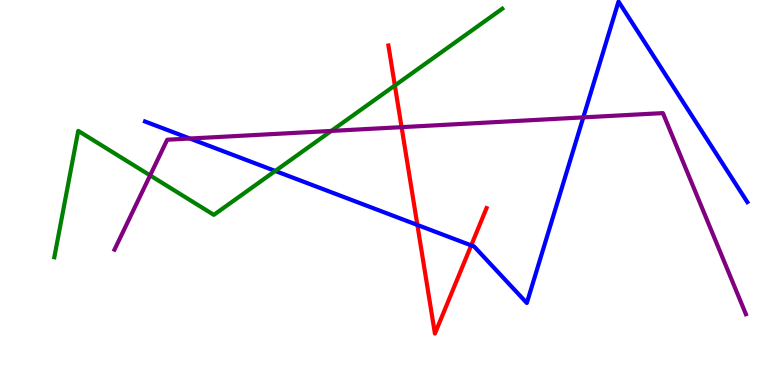[{'lines': ['blue', 'red'], 'intersections': [{'x': 5.39, 'y': 4.16}, {'x': 6.08, 'y': 3.63}]}, {'lines': ['green', 'red'], 'intersections': [{'x': 5.09, 'y': 7.78}]}, {'lines': ['purple', 'red'], 'intersections': [{'x': 5.18, 'y': 6.7}]}, {'lines': ['blue', 'green'], 'intersections': [{'x': 3.55, 'y': 5.56}]}, {'lines': ['blue', 'purple'], 'intersections': [{'x': 2.45, 'y': 6.4}, {'x': 7.53, 'y': 6.95}]}, {'lines': ['green', 'purple'], 'intersections': [{'x': 1.94, 'y': 5.44}, {'x': 4.27, 'y': 6.6}]}]